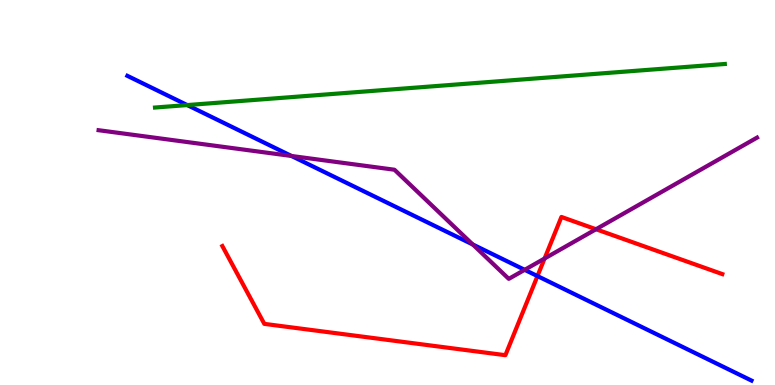[{'lines': ['blue', 'red'], 'intersections': [{'x': 6.93, 'y': 2.83}]}, {'lines': ['green', 'red'], 'intersections': []}, {'lines': ['purple', 'red'], 'intersections': [{'x': 7.03, 'y': 3.29}, {'x': 7.69, 'y': 4.05}]}, {'lines': ['blue', 'green'], 'intersections': [{'x': 2.42, 'y': 7.27}]}, {'lines': ['blue', 'purple'], 'intersections': [{'x': 3.76, 'y': 5.95}, {'x': 6.1, 'y': 3.65}, {'x': 6.77, 'y': 2.99}]}, {'lines': ['green', 'purple'], 'intersections': []}]